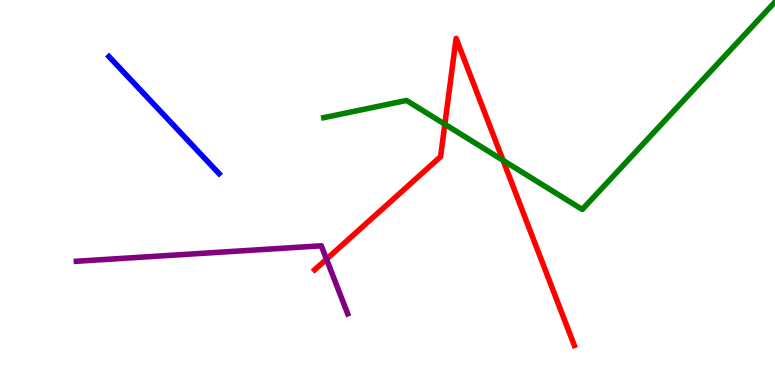[{'lines': ['blue', 'red'], 'intersections': []}, {'lines': ['green', 'red'], 'intersections': [{'x': 5.74, 'y': 6.77}, {'x': 6.49, 'y': 5.84}]}, {'lines': ['purple', 'red'], 'intersections': [{'x': 4.21, 'y': 3.27}]}, {'lines': ['blue', 'green'], 'intersections': []}, {'lines': ['blue', 'purple'], 'intersections': []}, {'lines': ['green', 'purple'], 'intersections': []}]